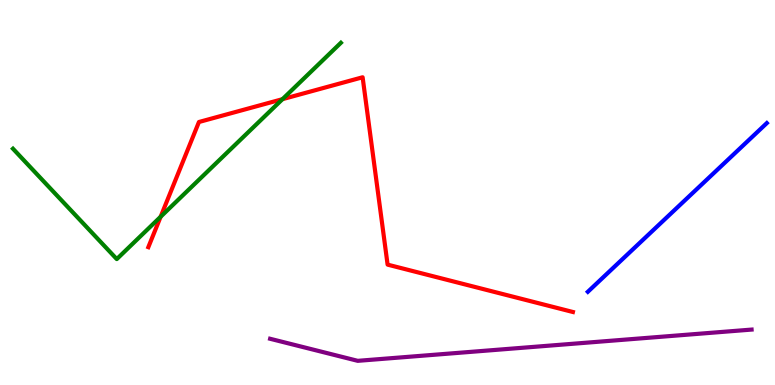[{'lines': ['blue', 'red'], 'intersections': []}, {'lines': ['green', 'red'], 'intersections': [{'x': 2.07, 'y': 4.37}, {'x': 3.64, 'y': 7.42}]}, {'lines': ['purple', 'red'], 'intersections': []}, {'lines': ['blue', 'green'], 'intersections': []}, {'lines': ['blue', 'purple'], 'intersections': []}, {'lines': ['green', 'purple'], 'intersections': []}]